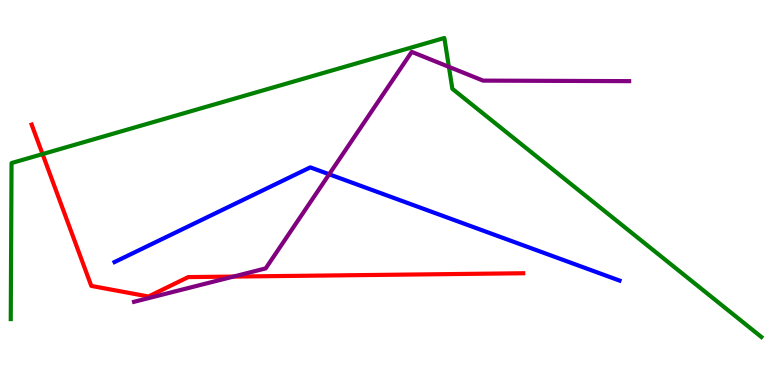[{'lines': ['blue', 'red'], 'intersections': []}, {'lines': ['green', 'red'], 'intersections': [{'x': 0.549, 'y': 6.0}]}, {'lines': ['purple', 'red'], 'intersections': [{'x': 3.01, 'y': 2.82}]}, {'lines': ['blue', 'green'], 'intersections': []}, {'lines': ['blue', 'purple'], 'intersections': [{'x': 4.25, 'y': 5.47}]}, {'lines': ['green', 'purple'], 'intersections': [{'x': 5.79, 'y': 8.26}]}]